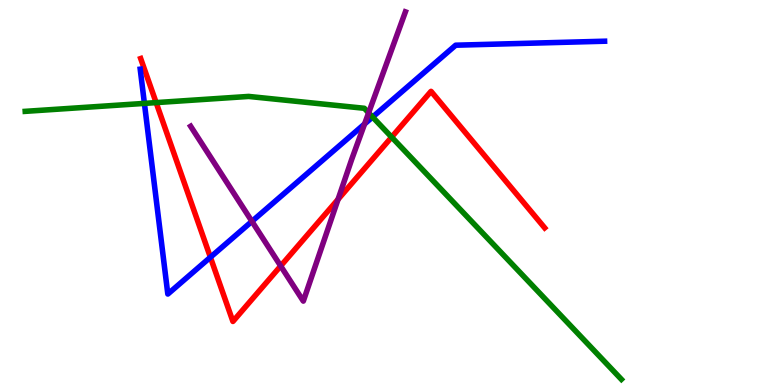[{'lines': ['blue', 'red'], 'intersections': [{'x': 2.71, 'y': 3.32}]}, {'lines': ['green', 'red'], 'intersections': [{'x': 2.01, 'y': 7.33}, {'x': 5.05, 'y': 6.44}]}, {'lines': ['purple', 'red'], 'intersections': [{'x': 3.62, 'y': 3.09}, {'x': 4.36, 'y': 4.82}]}, {'lines': ['blue', 'green'], 'intersections': [{'x': 1.86, 'y': 7.31}, {'x': 4.81, 'y': 6.96}]}, {'lines': ['blue', 'purple'], 'intersections': [{'x': 3.25, 'y': 4.25}, {'x': 4.7, 'y': 6.78}]}, {'lines': ['green', 'purple'], 'intersections': [{'x': 4.76, 'y': 7.07}]}]